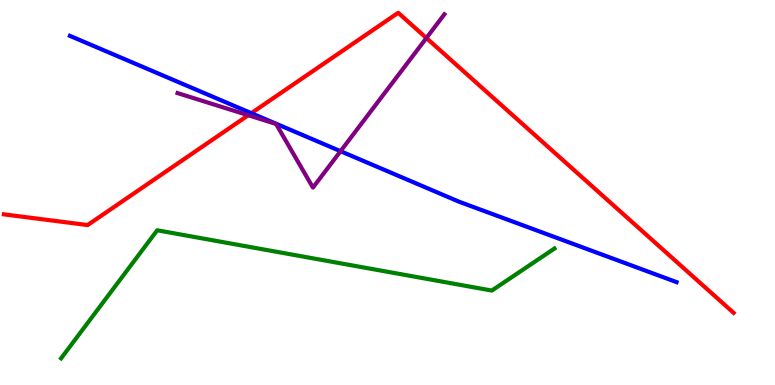[{'lines': ['blue', 'red'], 'intersections': [{'x': 3.24, 'y': 7.06}]}, {'lines': ['green', 'red'], 'intersections': []}, {'lines': ['purple', 'red'], 'intersections': [{'x': 3.2, 'y': 7.01}, {'x': 5.5, 'y': 9.01}]}, {'lines': ['blue', 'green'], 'intersections': []}, {'lines': ['blue', 'purple'], 'intersections': [{'x': 4.39, 'y': 6.07}]}, {'lines': ['green', 'purple'], 'intersections': []}]